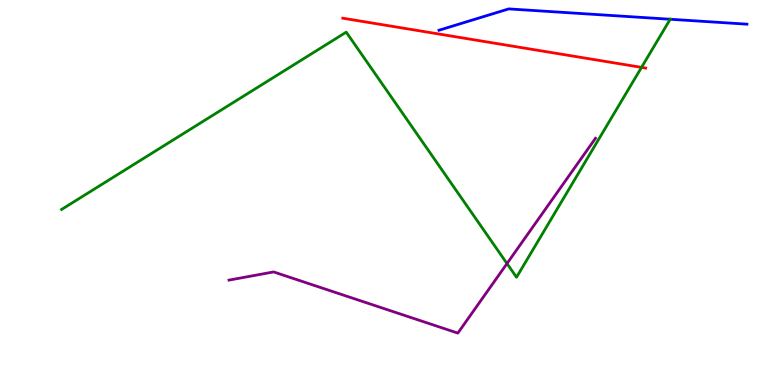[{'lines': ['blue', 'red'], 'intersections': []}, {'lines': ['green', 'red'], 'intersections': [{'x': 8.28, 'y': 8.25}]}, {'lines': ['purple', 'red'], 'intersections': []}, {'lines': ['blue', 'green'], 'intersections': [{'x': 8.65, 'y': 9.5}]}, {'lines': ['blue', 'purple'], 'intersections': []}, {'lines': ['green', 'purple'], 'intersections': [{'x': 6.54, 'y': 3.15}]}]